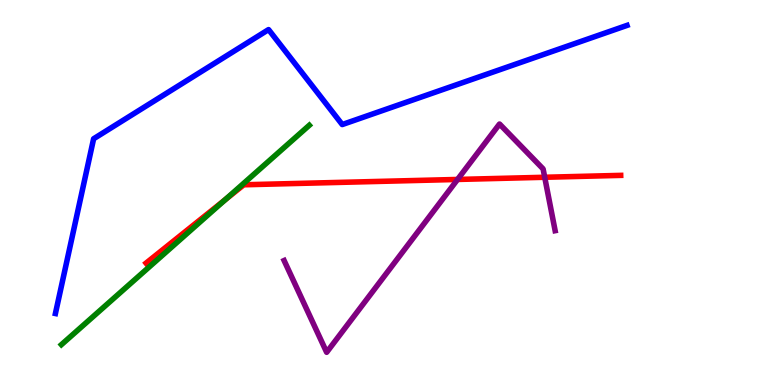[{'lines': ['blue', 'red'], 'intersections': []}, {'lines': ['green', 'red'], 'intersections': [{'x': 2.91, 'y': 4.81}]}, {'lines': ['purple', 'red'], 'intersections': [{'x': 5.9, 'y': 5.34}, {'x': 7.03, 'y': 5.4}]}, {'lines': ['blue', 'green'], 'intersections': []}, {'lines': ['blue', 'purple'], 'intersections': []}, {'lines': ['green', 'purple'], 'intersections': []}]